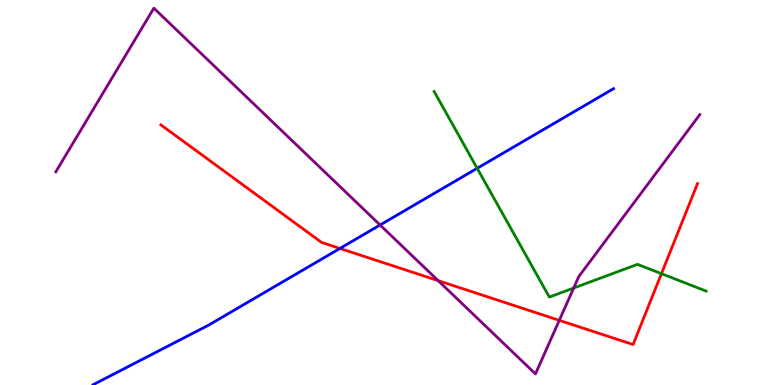[{'lines': ['blue', 'red'], 'intersections': [{'x': 4.39, 'y': 3.55}]}, {'lines': ['green', 'red'], 'intersections': [{'x': 8.53, 'y': 2.89}]}, {'lines': ['purple', 'red'], 'intersections': [{'x': 5.65, 'y': 2.71}, {'x': 7.22, 'y': 1.68}]}, {'lines': ['blue', 'green'], 'intersections': [{'x': 6.16, 'y': 5.63}]}, {'lines': ['blue', 'purple'], 'intersections': [{'x': 4.9, 'y': 4.16}]}, {'lines': ['green', 'purple'], 'intersections': [{'x': 7.4, 'y': 2.52}]}]